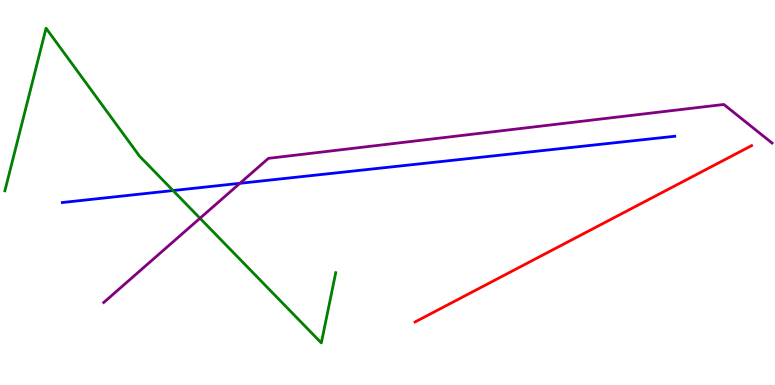[{'lines': ['blue', 'red'], 'intersections': []}, {'lines': ['green', 'red'], 'intersections': []}, {'lines': ['purple', 'red'], 'intersections': []}, {'lines': ['blue', 'green'], 'intersections': [{'x': 2.23, 'y': 5.05}]}, {'lines': ['blue', 'purple'], 'intersections': [{'x': 3.1, 'y': 5.24}]}, {'lines': ['green', 'purple'], 'intersections': [{'x': 2.58, 'y': 4.33}]}]